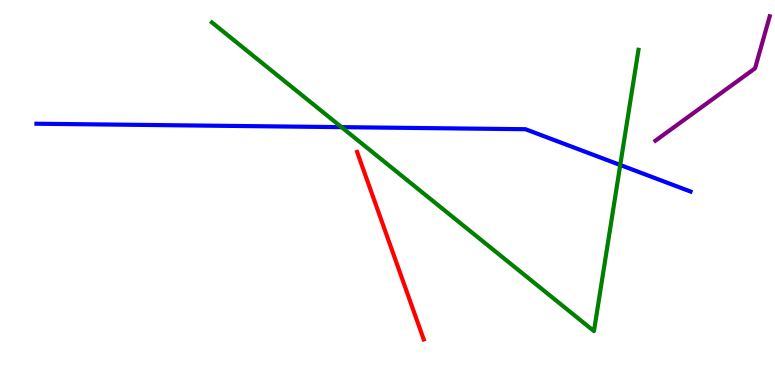[{'lines': ['blue', 'red'], 'intersections': []}, {'lines': ['green', 'red'], 'intersections': []}, {'lines': ['purple', 'red'], 'intersections': []}, {'lines': ['blue', 'green'], 'intersections': [{'x': 4.41, 'y': 6.7}, {'x': 8.0, 'y': 5.71}]}, {'lines': ['blue', 'purple'], 'intersections': []}, {'lines': ['green', 'purple'], 'intersections': []}]